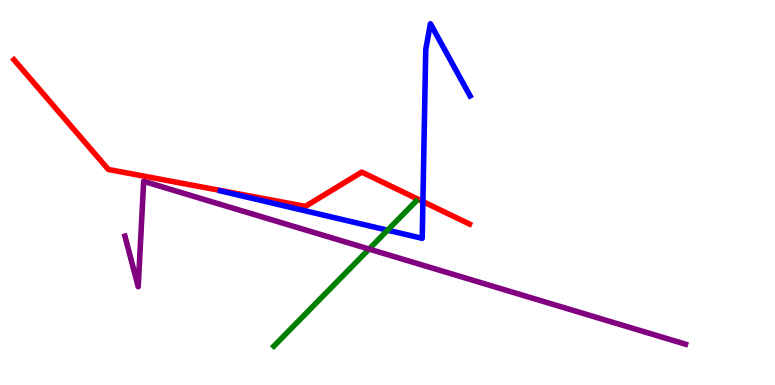[{'lines': ['blue', 'red'], 'intersections': [{'x': 5.46, 'y': 4.76}]}, {'lines': ['green', 'red'], 'intersections': []}, {'lines': ['purple', 'red'], 'intersections': []}, {'lines': ['blue', 'green'], 'intersections': [{'x': 5.0, 'y': 4.02}]}, {'lines': ['blue', 'purple'], 'intersections': []}, {'lines': ['green', 'purple'], 'intersections': [{'x': 4.76, 'y': 3.53}]}]